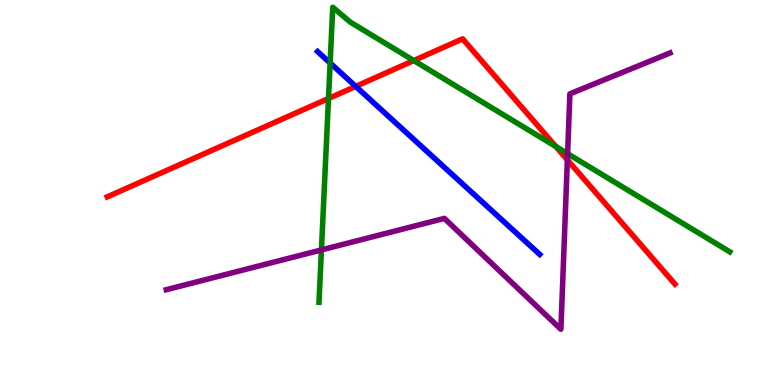[{'lines': ['blue', 'red'], 'intersections': [{'x': 4.59, 'y': 7.76}]}, {'lines': ['green', 'red'], 'intersections': [{'x': 4.24, 'y': 7.44}, {'x': 5.34, 'y': 8.43}, {'x': 7.17, 'y': 6.19}]}, {'lines': ['purple', 'red'], 'intersections': [{'x': 7.32, 'y': 5.85}]}, {'lines': ['blue', 'green'], 'intersections': [{'x': 4.26, 'y': 8.36}]}, {'lines': ['blue', 'purple'], 'intersections': []}, {'lines': ['green', 'purple'], 'intersections': [{'x': 4.15, 'y': 3.51}, {'x': 7.32, 'y': 6.01}]}]